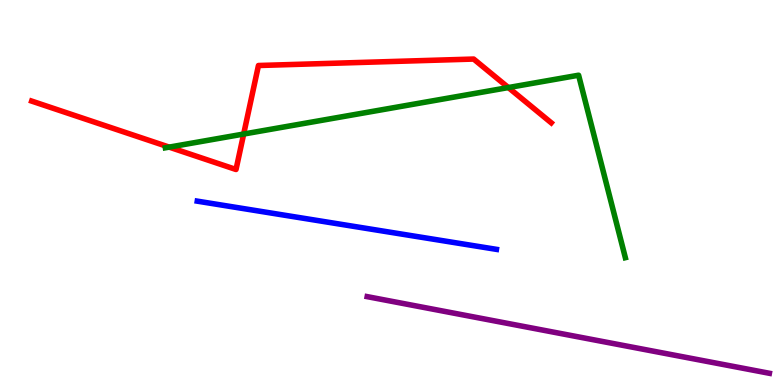[{'lines': ['blue', 'red'], 'intersections': []}, {'lines': ['green', 'red'], 'intersections': [{'x': 2.18, 'y': 6.18}, {'x': 3.14, 'y': 6.52}, {'x': 6.56, 'y': 7.73}]}, {'lines': ['purple', 'red'], 'intersections': []}, {'lines': ['blue', 'green'], 'intersections': []}, {'lines': ['blue', 'purple'], 'intersections': []}, {'lines': ['green', 'purple'], 'intersections': []}]